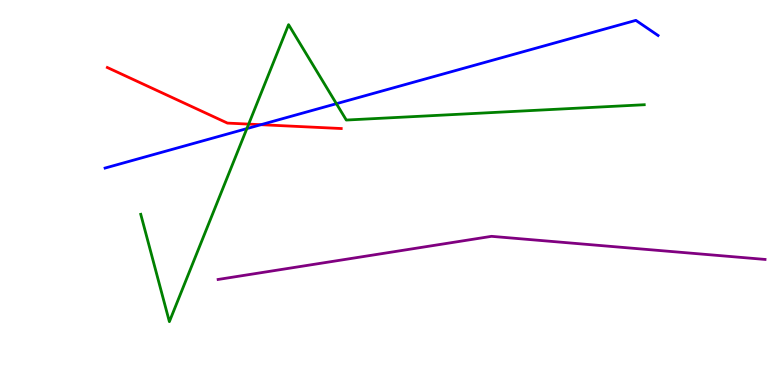[{'lines': ['blue', 'red'], 'intersections': [{'x': 3.37, 'y': 6.76}]}, {'lines': ['green', 'red'], 'intersections': [{'x': 3.21, 'y': 6.78}]}, {'lines': ['purple', 'red'], 'intersections': []}, {'lines': ['blue', 'green'], 'intersections': [{'x': 3.19, 'y': 6.66}, {'x': 4.34, 'y': 7.31}]}, {'lines': ['blue', 'purple'], 'intersections': []}, {'lines': ['green', 'purple'], 'intersections': []}]